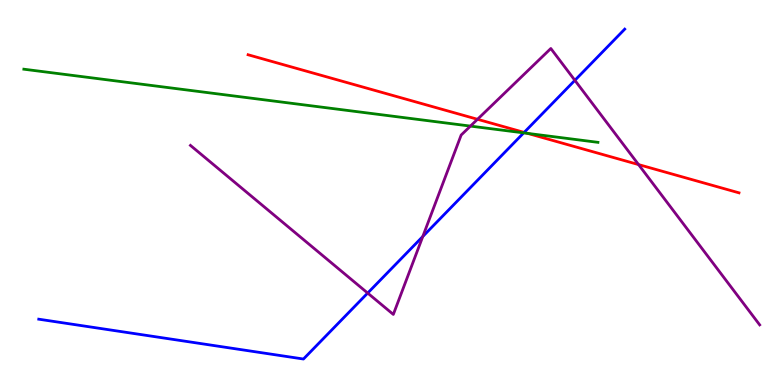[{'lines': ['blue', 'red'], 'intersections': [{'x': 6.76, 'y': 6.56}]}, {'lines': ['green', 'red'], 'intersections': [{'x': 6.81, 'y': 6.54}]}, {'lines': ['purple', 'red'], 'intersections': [{'x': 6.16, 'y': 6.9}, {'x': 8.24, 'y': 5.73}]}, {'lines': ['blue', 'green'], 'intersections': [{'x': 6.76, 'y': 6.55}]}, {'lines': ['blue', 'purple'], 'intersections': [{'x': 4.74, 'y': 2.39}, {'x': 5.46, 'y': 3.86}, {'x': 7.42, 'y': 7.91}]}, {'lines': ['green', 'purple'], 'intersections': [{'x': 6.07, 'y': 6.72}]}]